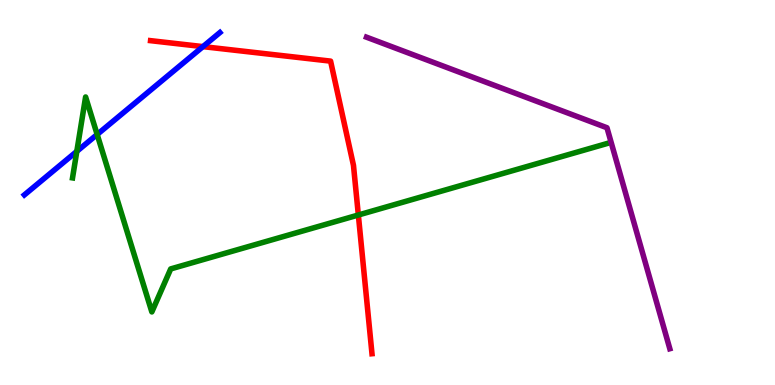[{'lines': ['blue', 'red'], 'intersections': [{'x': 2.62, 'y': 8.79}]}, {'lines': ['green', 'red'], 'intersections': [{'x': 4.62, 'y': 4.42}]}, {'lines': ['purple', 'red'], 'intersections': []}, {'lines': ['blue', 'green'], 'intersections': [{'x': 0.991, 'y': 6.07}, {'x': 1.25, 'y': 6.51}]}, {'lines': ['blue', 'purple'], 'intersections': []}, {'lines': ['green', 'purple'], 'intersections': []}]